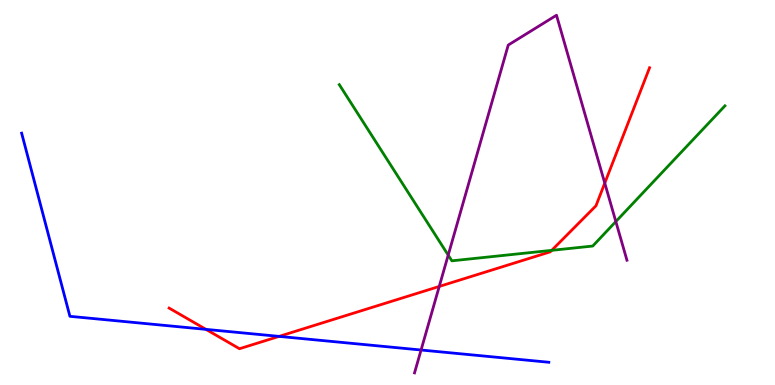[{'lines': ['blue', 'red'], 'intersections': [{'x': 2.66, 'y': 1.44}, {'x': 3.6, 'y': 1.26}]}, {'lines': ['green', 'red'], 'intersections': [{'x': 7.12, 'y': 3.5}]}, {'lines': ['purple', 'red'], 'intersections': [{'x': 5.67, 'y': 2.56}, {'x': 7.8, 'y': 5.24}]}, {'lines': ['blue', 'green'], 'intersections': []}, {'lines': ['blue', 'purple'], 'intersections': [{'x': 5.43, 'y': 0.909}]}, {'lines': ['green', 'purple'], 'intersections': [{'x': 5.78, 'y': 3.37}, {'x': 7.95, 'y': 4.25}]}]